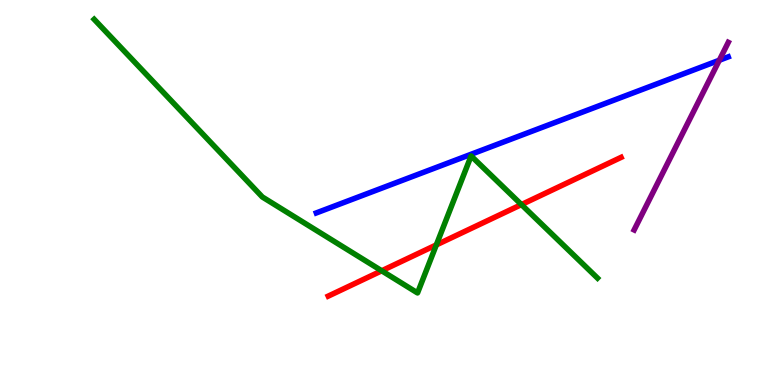[{'lines': ['blue', 'red'], 'intersections': []}, {'lines': ['green', 'red'], 'intersections': [{'x': 4.93, 'y': 2.97}, {'x': 5.63, 'y': 3.64}, {'x': 6.73, 'y': 4.69}]}, {'lines': ['purple', 'red'], 'intersections': []}, {'lines': ['blue', 'green'], 'intersections': []}, {'lines': ['blue', 'purple'], 'intersections': [{'x': 9.28, 'y': 8.44}]}, {'lines': ['green', 'purple'], 'intersections': []}]